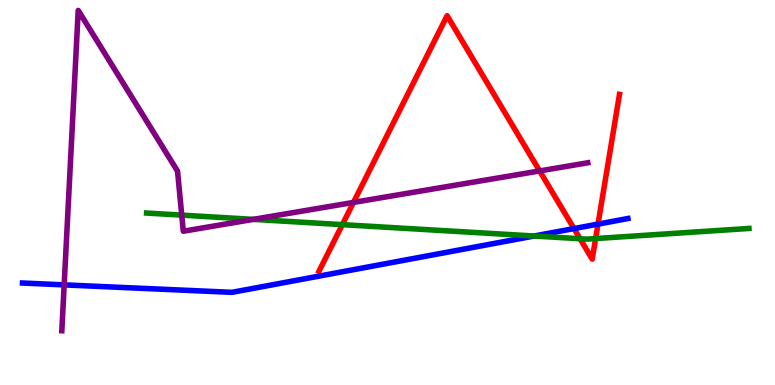[{'lines': ['blue', 'red'], 'intersections': [{'x': 7.41, 'y': 4.06}, {'x': 7.72, 'y': 4.18}]}, {'lines': ['green', 'red'], 'intersections': [{'x': 4.42, 'y': 4.17}, {'x': 7.48, 'y': 3.8}, {'x': 7.69, 'y': 3.8}]}, {'lines': ['purple', 'red'], 'intersections': [{'x': 4.56, 'y': 4.74}, {'x': 6.96, 'y': 5.56}]}, {'lines': ['blue', 'green'], 'intersections': [{'x': 6.89, 'y': 3.87}]}, {'lines': ['blue', 'purple'], 'intersections': [{'x': 0.828, 'y': 2.6}]}, {'lines': ['green', 'purple'], 'intersections': [{'x': 2.35, 'y': 4.41}, {'x': 3.27, 'y': 4.3}]}]